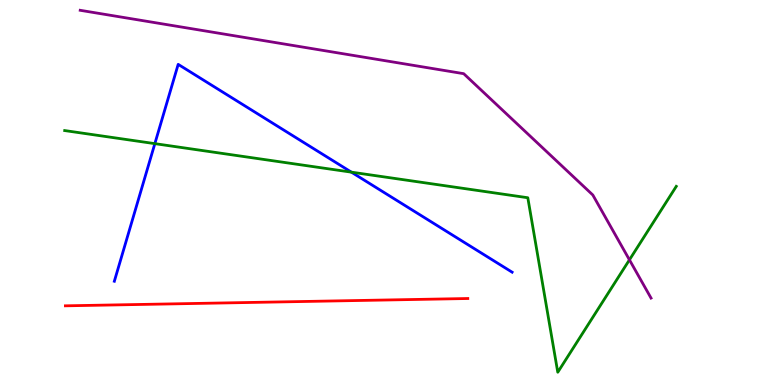[{'lines': ['blue', 'red'], 'intersections': []}, {'lines': ['green', 'red'], 'intersections': []}, {'lines': ['purple', 'red'], 'intersections': []}, {'lines': ['blue', 'green'], 'intersections': [{'x': 2.0, 'y': 6.27}, {'x': 4.53, 'y': 5.53}]}, {'lines': ['blue', 'purple'], 'intersections': []}, {'lines': ['green', 'purple'], 'intersections': [{'x': 8.12, 'y': 3.25}]}]